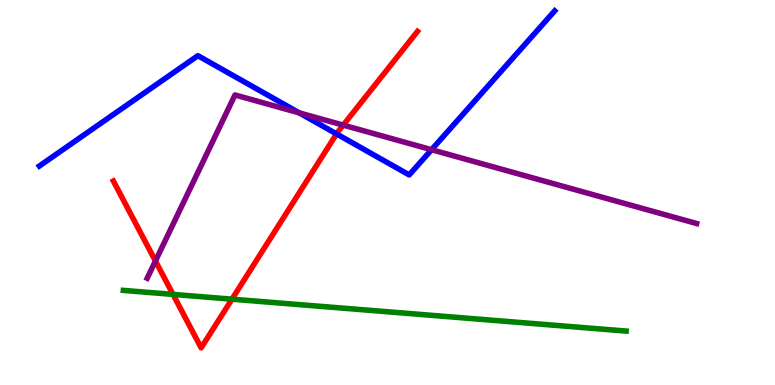[{'lines': ['blue', 'red'], 'intersections': [{'x': 4.34, 'y': 6.52}]}, {'lines': ['green', 'red'], 'intersections': [{'x': 2.23, 'y': 2.35}, {'x': 2.99, 'y': 2.23}]}, {'lines': ['purple', 'red'], 'intersections': [{'x': 2.01, 'y': 3.22}, {'x': 4.43, 'y': 6.75}]}, {'lines': ['blue', 'green'], 'intersections': []}, {'lines': ['blue', 'purple'], 'intersections': [{'x': 3.86, 'y': 7.07}, {'x': 5.57, 'y': 6.11}]}, {'lines': ['green', 'purple'], 'intersections': []}]